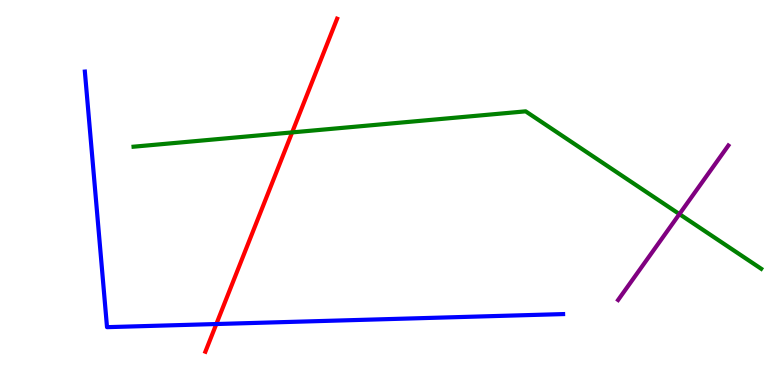[{'lines': ['blue', 'red'], 'intersections': [{'x': 2.79, 'y': 1.58}]}, {'lines': ['green', 'red'], 'intersections': [{'x': 3.77, 'y': 6.56}]}, {'lines': ['purple', 'red'], 'intersections': []}, {'lines': ['blue', 'green'], 'intersections': []}, {'lines': ['blue', 'purple'], 'intersections': []}, {'lines': ['green', 'purple'], 'intersections': [{'x': 8.77, 'y': 4.44}]}]